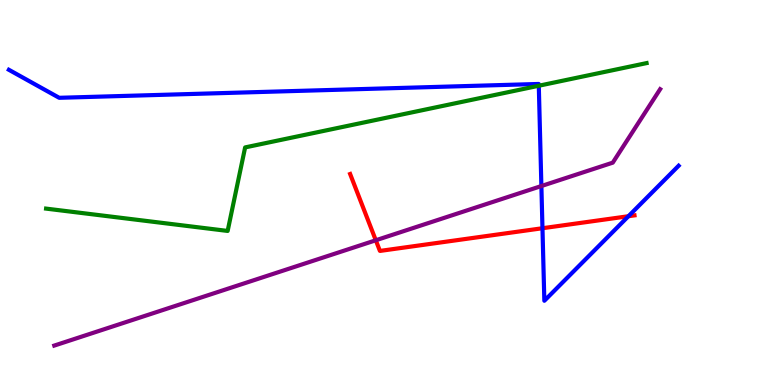[{'lines': ['blue', 'red'], 'intersections': [{'x': 7.0, 'y': 4.07}, {'x': 8.11, 'y': 4.38}]}, {'lines': ['green', 'red'], 'intersections': []}, {'lines': ['purple', 'red'], 'intersections': [{'x': 4.85, 'y': 3.76}]}, {'lines': ['blue', 'green'], 'intersections': [{'x': 6.95, 'y': 7.77}]}, {'lines': ['blue', 'purple'], 'intersections': [{'x': 6.99, 'y': 5.17}]}, {'lines': ['green', 'purple'], 'intersections': []}]